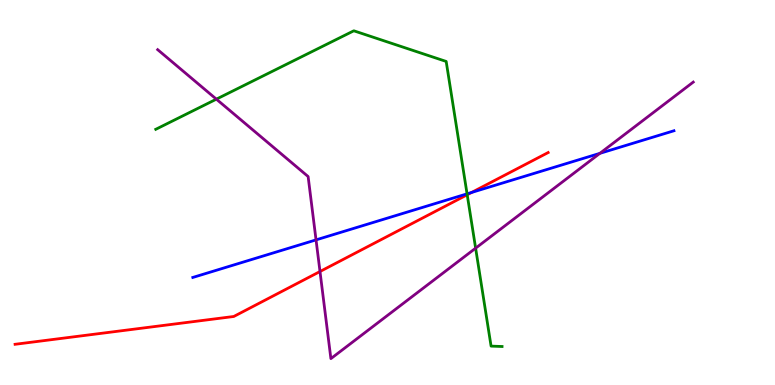[{'lines': ['blue', 'red'], 'intersections': [{'x': 6.09, 'y': 5.0}]}, {'lines': ['green', 'red'], 'intersections': [{'x': 6.03, 'y': 4.94}]}, {'lines': ['purple', 'red'], 'intersections': [{'x': 4.13, 'y': 2.95}]}, {'lines': ['blue', 'green'], 'intersections': [{'x': 6.03, 'y': 4.97}]}, {'lines': ['blue', 'purple'], 'intersections': [{'x': 4.08, 'y': 3.77}, {'x': 7.74, 'y': 6.02}]}, {'lines': ['green', 'purple'], 'intersections': [{'x': 2.79, 'y': 7.42}, {'x': 6.14, 'y': 3.55}]}]